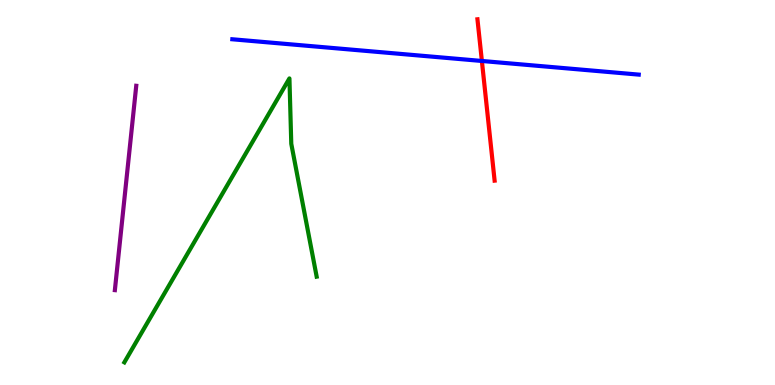[{'lines': ['blue', 'red'], 'intersections': [{'x': 6.22, 'y': 8.42}]}, {'lines': ['green', 'red'], 'intersections': []}, {'lines': ['purple', 'red'], 'intersections': []}, {'lines': ['blue', 'green'], 'intersections': []}, {'lines': ['blue', 'purple'], 'intersections': []}, {'lines': ['green', 'purple'], 'intersections': []}]